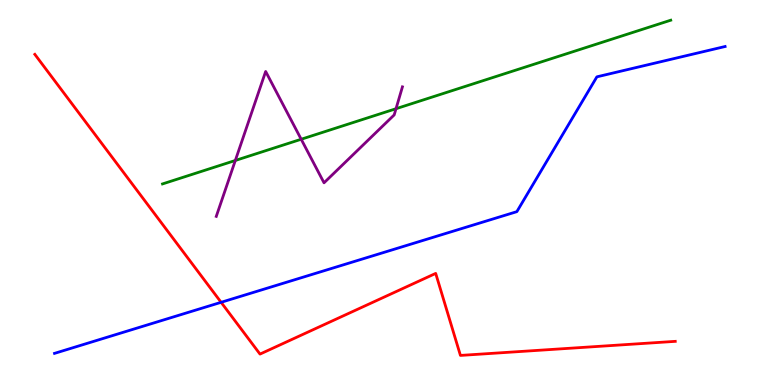[{'lines': ['blue', 'red'], 'intersections': [{'x': 2.85, 'y': 2.15}]}, {'lines': ['green', 'red'], 'intersections': []}, {'lines': ['purple', 'red'], 'intersections': []}, {'lines': ['blue', 'green'], 'intersections': []}, {'lines': ['blue', 'purple'], 'intersections': []}, {'lines': ['green', 'purple'], 'intersections': [{'x': 3.04, 'y': 5.83}, {'x': 3.89, 'y': 6.38}, {'x': 5.11, 'y': 7.18}]}]